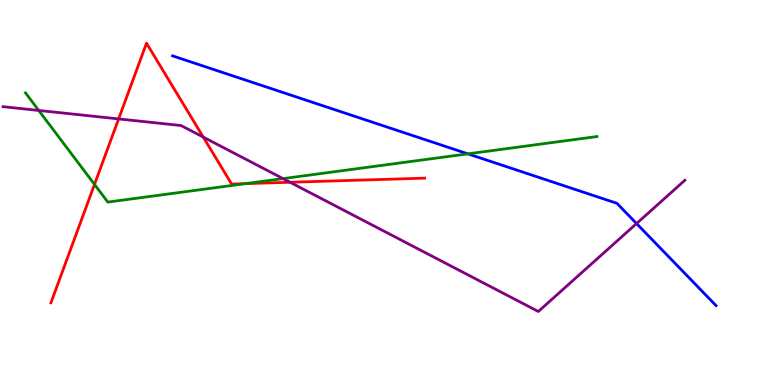[{'lines': ['blue', 'red'], 'intersections': []}, {'lines': ['green', 'red'], 'intersections': [{'x': 1.22, 'y': 5.21}, {'x': 3.17, 'y': 5.23}]}, {'lines': ['purple', 'red'], 'intersections': [{'x': 1.53, 'y': 6.91}, {'x': 2.62, 'y': 6.44}, {'x': 3.74, 'y': 5.27}]}, {'lines': ['blue', 'green'], 'intersections': [{'x': 6.04, 'y': 6.0}]}, {'lines': ['blue', 'purple'], 'intersections': [{'x': 8.21, 'y': 4.19}]}, {'lines': ['green', 'purple'], 'intersections': [{'x': 0.5, 'y': 7.13}, {'x': 3.65, 'y': 5.36}]}]